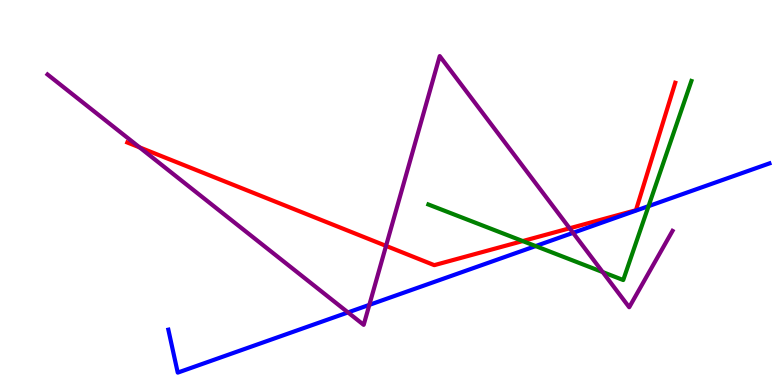[{'lines': ['blue', 'red'], 'intersections': []}, {'lines': ['green', 'red'], 'intersections': [{'x': 6.74, 'y': 3.74}]}, {'lines': ['purple', 'red'], 'intersections': [{'x': 1.8, 'y': 6.17}, {'x': 4.98, 'y': 3.61}, {'x': 7.35, 'y': 4.07}]}, {'lines': ['blue', 'green'], 'intersections': [{'x': 6.91, 'y': 3.61}, {'x': 8.37, 'y': 4.65}]}, {'lines': ['blue', 'purple'], 'intersections': [{'x': 4.49, 'y': 1.89}, {'x': 4.77, 'y': 2.08}, {'x': 7.39, 'y': 3.95}]}, {'lines': ['green', 'purple'], 'intersections': [{'x': 7.78, 'y': 2.93}]}]